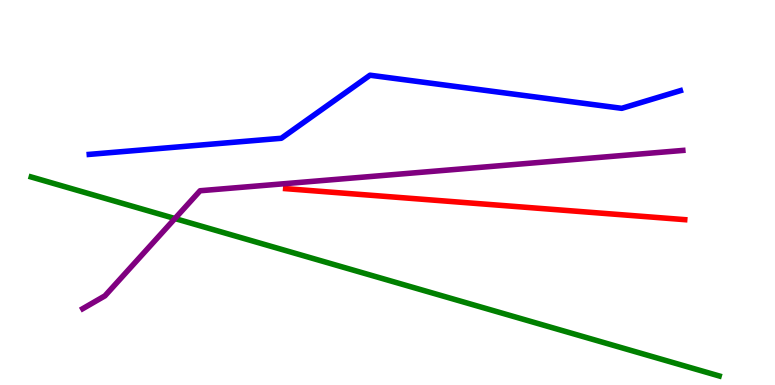[{'lines': ['blue', 'red'], 'intersections': []}, {'lines': ['green', 'red'], 'intersections': []}, {'lines': ['purple', 'red'], 'intersections': []}, {'lines': ['blue', 'green'], 'intersections': []}, {'lines': ['blue', 'purple'], 'intersections': []}, {'lines': ['green', 'purple'], 'intersections': [{'x': 2.26, 'y': 4.32}]}]